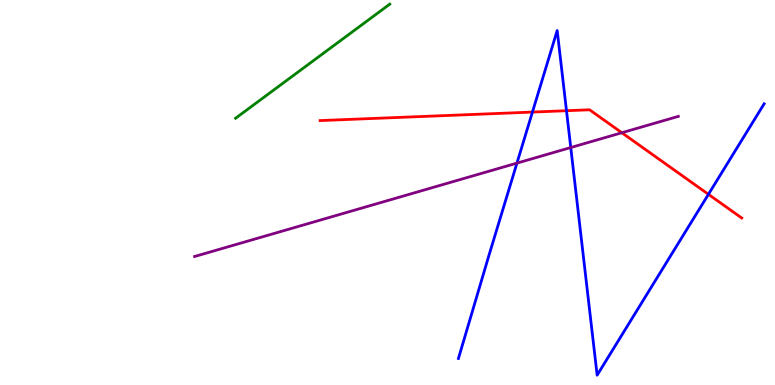[{'lines': ['blue', 'red'], 'intersections': [{'x': 6.87, 'y': 7.09}, {'x': 7.31, 'y': 7.12}, {'x': 9.14, 'y': 4.95}]}, {'lines': ['green', 'red'], 'intersections': []}, {'lines': ['purple', 'red'], 'intersections': [{'x': 8.02, 'y': 6.55}]}, {'lines': ['blue', 'green'], 'intersections': []}, {'lines': ['blue', 'purple'], 'intersections': [{'x': 6.67, 'y': 5.76}, {'x': 7.36, 'y': 6.17}]}, {'lines': ['green', 'purple'], 'intersections': []}]